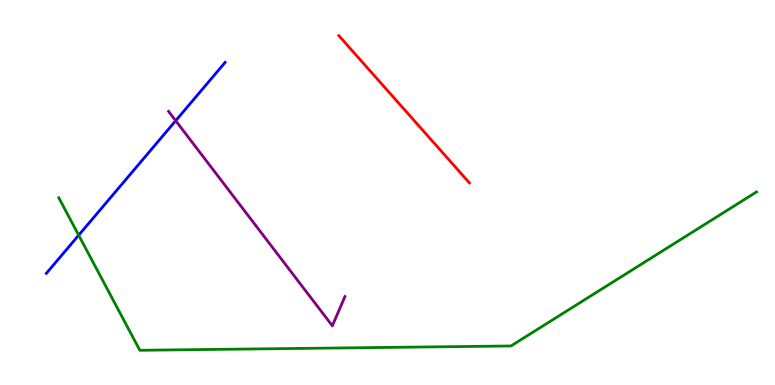[{'lines': ['blue', 'red'], 'intersections': []}, {'lines': ['green', 'red'], 'intersections': []}, {'lines': ['purple', 'red'], 'intersections': []}, {'lines': ['blue', 'green'], 'intersections': [{'x': 1.02, 'y': 3.89}]}, {'lines': ['blue', 'purple'], 'intersections': [{'x': 2.27, 'y': 6.86}]}, {'lines': ['green', 'purple'], 'intersections': []}]